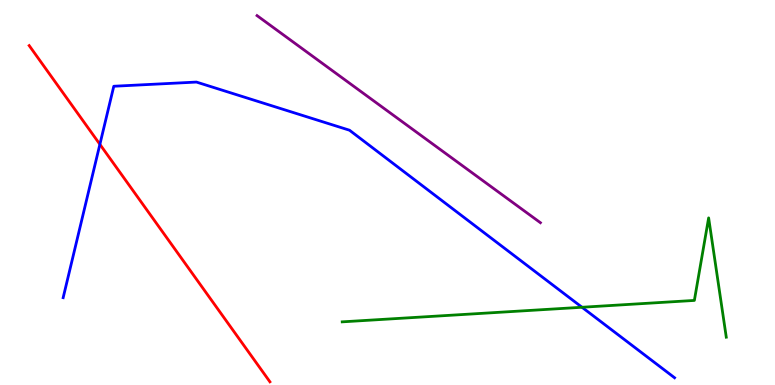[{'lines': ['blue', 'red'], 'intersections': [{'x': 1.29, 'y': 6.25}]}, {'lines': ['green', 'red'], 'intersections': []}, {'lines': ['purple', 'red'], 'intersections': []}, {'lines': ['blue', 'green'], 'intersections': [{'x': 7.51, 'y': 2.02}]}, {'lines': ['blue', 'purple'], 'intersections': []}, {'lines': ['green', 'purple'], 'intersections': []}]